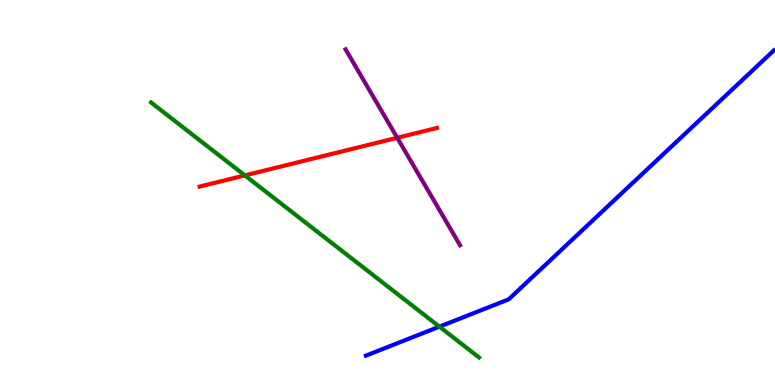[{'lines': ['blue', 'red'], 'intersections': []}, {'lines': ['green', 'red'], 'intersections': [{'x': 3.16, 'y': 5.44}]}, {'lines': ['purple', 'red'], 'intersections': [{'x': 5.13, 'y': 6.42}]}, {'lines': ['blue', 'green'], 'intersections': [{'x': 5.67, 'y': 1.52}]}, {'lines': ['blue', 'purple'], 'intersections': []}, {'lines': ['green', 'purple'], 'intersections': []}]